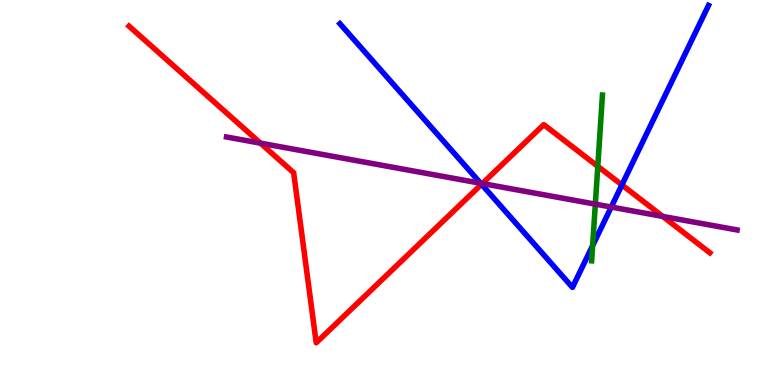[{'lines': ['blue', 'red'], 'intersections': [{'x': 6.21, 'y': 5.21}, {'x': 8.02, 'y': 5.2}]}, {'lines': ['green', 'red'], 'intersections': [{'x': 7.71, 'y': 5.68}]}, {'lines': ['purple', 'red'], 'intersections': [{'x': 3.36, 'y': 6.28}, {'x': 6.22, 'y': 5.23}, {'x': 8.55, 'y': 4.38}]}, {'lines': ['blue', 'green'], 'intersections': [{'x': 7.65, 'y': 3.62}]}, {'lines': ['blue', 'purple'], 'intersections': [{'x': 6.2, 'y': 5.24}, {'x': 7.89, 'y': 4.62}]}, {'lines': ['green', 'purple'], 'intersections': [{'x': 7.68, 'y': 4.7}]}]